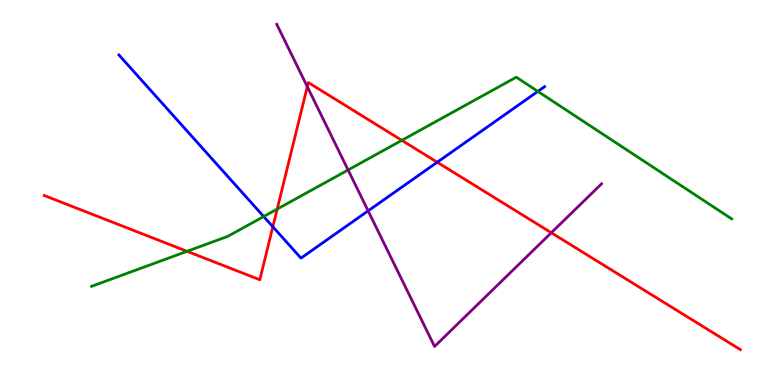[{'lines': ['blue', 'red'], 'intersections': [{'x': 3.52, 'y': 4.11}, {'x': 5.64, 'y': 5.79}]}, {'lines': ['green', 'red'], 'intersections': [{'x': 2.41, 'y': 3.47}, {'x': 3.58, 'y': 4.57}, {'x': 5.18, 'y': 6.35}]}, {'lines': ['purple', 'red'], 'intersections': [{'x': 3.97, 'y': 7.75}, {'x': 7.11, 'y': 3.95}]}, {'lines': ['blue', 'green'], 'intersections': [{'x': 3.4, 'y': 4.38}, {'x': 6.94, 'y': 7.63}]}, {'lines': ['blue', 'purple'], 'intersections': [{'x': 4.75, 'y': 4.52}]}, {'lines': ['green', 'purple'], 'intersections': [{'x': 4.49, 'y': 5.59}]}]